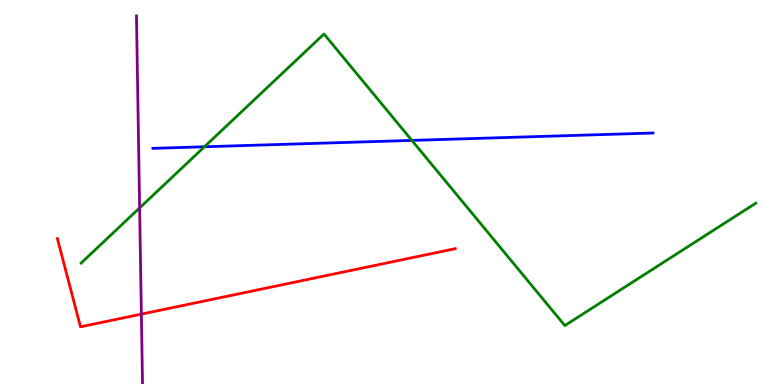[{'lines': ['blue', 'red'], 'intersections': []}, {'lines': ['green', 'red'], 'intersections': []}, {'lines': ['purple', 'red'], 'intersections': [{'x': 1.82, 'y': 1.84}]}, {'lines': ['blue', 'green'], 'intersections': [{'x': 2.64, 'y': 6.19}, {'x': 5.31, 'y': 6.35}]}, {'lines': ['blue', 'purple'], 'intersections': []}, {'lines': ['green', 'purple'], 'intersections': [{'x': 1.8, 'y': 4.6}]}]